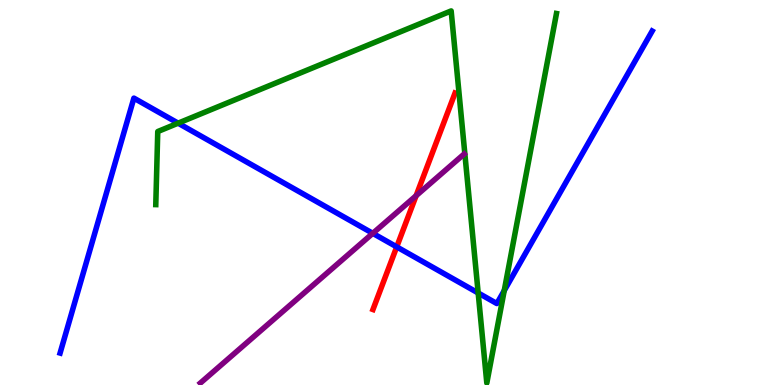[{'lines': ['blue', 'red'], 'intersections': [{'x': 5.12, 'y': 3.59}]}, {'lines': ['green', 'red'], 'intersections': []}, {'lines': ['purple', 'red'], 'intersections': [{'x': 5.37, 'y': 4.92}]}, {'lines': ['blue', 'green'], 'intersections': [{'x': 2.3, 'y': 6.8}, {'x': 6.17, 'y': 2.39}, {'x': 6.51, 'y': 2.45}]}, {'lines': ['blue', 'purple'], 'intersections': [{'x': 4.81, 'y': 3.94}]}, {'lines': ['green', 'purple'], 'intersections': []}]